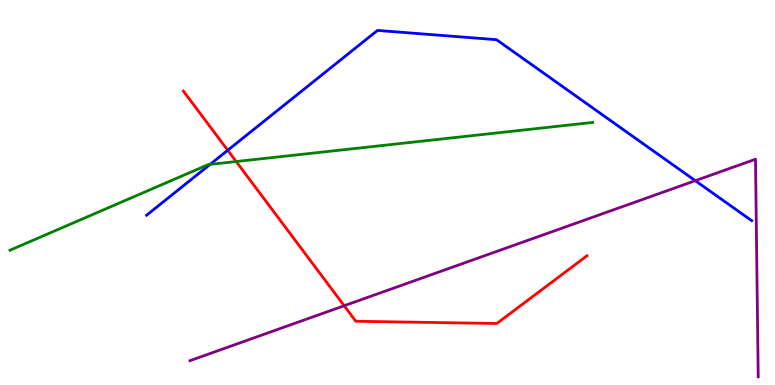[{'lines': ['blue', 'red'], 'intersections': [{'x': 2.94, 'y': 6.1}]}, {'lines': ['green', 'red'], 'intersections': [{'x': 3.05, 'y': 5.8}]}, {'lines': ['purple', 'red'], 'intersections': [{'x': 4.44, 'y': 2.06}]}, {'lines': ['blue', 'green'], 'intersections': [{'x': 2.71, 'y': 5.73}]}, {'lines': ['blue', 'purple'], 'intersections': [{'x': 8.97, 'y': 5.31}]}, {'lines': ['green', 'purple'], 'intersections': []}]